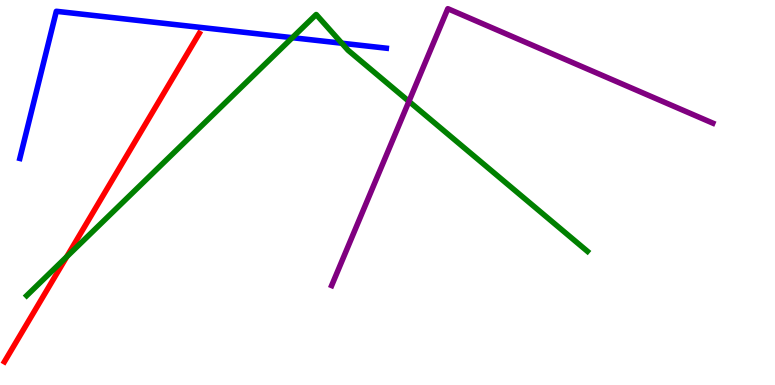[{'lines': ['blue', 'red'], 'intersections': []}, {'lines': ['green', 'red'], 'intersections': [{'x': 0.861, 'y': 3.33}]}, {'lines': ['purple', 'red'], 'intersections': []}, {'lines': ['blue', 'green'], 'intersections': [{'x': 3.77, 'y': 9.02}, {'x': 4.41, 'y': 8.88}]}, {'lines': ['blue', 'purple'], 'intersections': []}, {'lines': ['green', 'purple'], 'intersections': [{'x': 5.28, 'y': 7.37}]}]